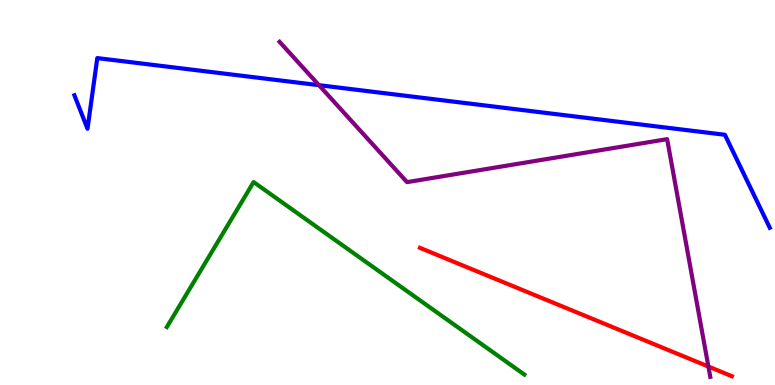[{'lines': ['blue', 'red'], 'intersections': []}, {'lines': ['green', 'red'], 'intersections': []}, {'lines': ['purple', 'red'], 'intersections': [{'x': 9.14, 'y': 0.479}]}, {'lines': ['blue', 'green'], 'intersections': []}, {'lines': ['blue', 'purple'], 'intersections': [{'x': 4.12, 'y': 7.79}]}, {'lines': ['green', 'purple'], 'intersections': []}]